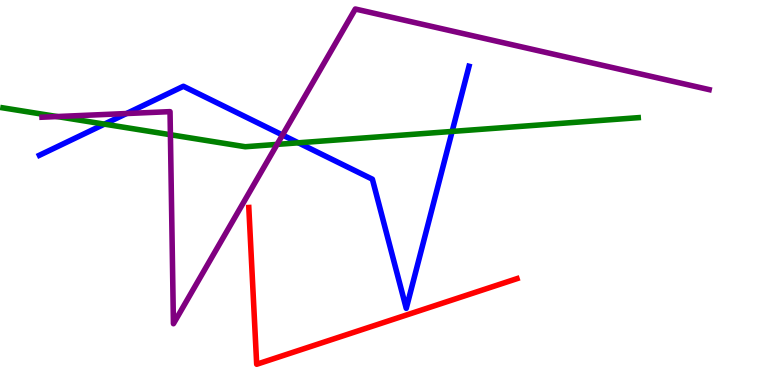[{'lines': ['blue', 'red'], 'intersections': []}, {'lines': ['green', 'red'], 'intersections': []}, {'lines': ['purple', 'red'], 'intersections': []}, {'lines': ['blue', 'green'], 'intersections': [{'x': 1.35, 'y': 6.78}, {'x': 3.85, 'y': 6.29}, {'x': 5.83, 'y': 6.59}]}, {'lines': ['blue', 'purple'], 'intersections': [{'x': 1.63, 'y': 7.05}, {'x': 3.65, 'y': 6.49}]}, {'lines': ['green', 'purple'], 'intersections': [{'x': 0.737, 'y': 6.97}, {'x': 2.2, 'y': 6.5}, {'x': 3.58, 'y': 6.25}]}]